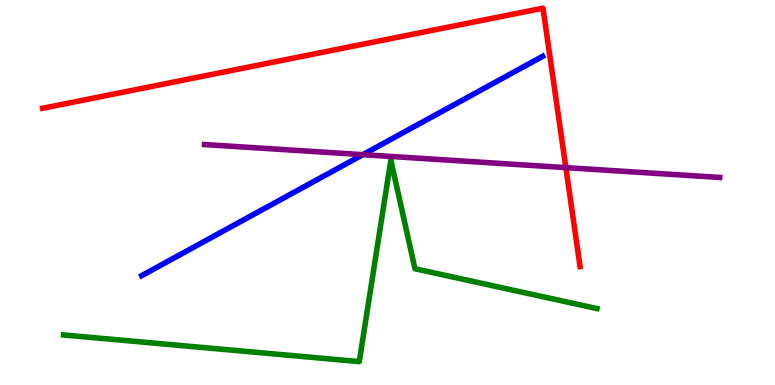[{'lines': ['blue', 'red'], 'intersections': []}, {'lines': ['green', 'red'], 'intersections': []}, {'lines': ['purple', 'red'], 'intersections': [{'x': 7.3, 'y': 5.65}]}, {'lines': ['blue', 'green'], 'intersections': []}, {'lines': ['blue', 'purple'], 'intersections': [{'x': 4.68, 'y': 5.98}]}, {'lines': ['green', 'purple'], 'intersections': []}]